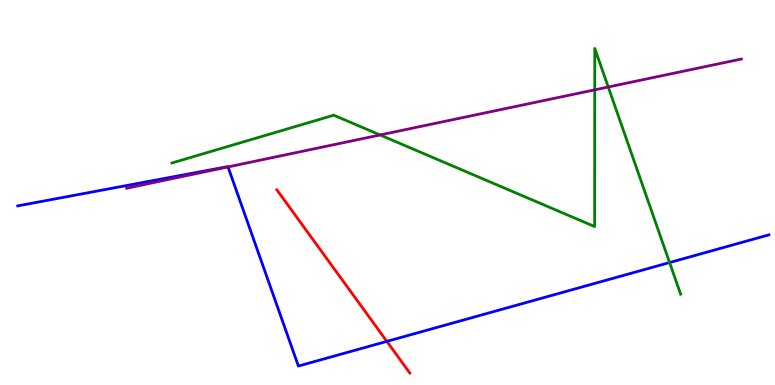[{'lines': ['blue', 'red'], 'intersections': [{'x': 4.99, 'y': 1.13}]}, {'lines': ['green', 'red'], 'intersections': []}, {'lines': ['purple', 'red'], 'intersections': []}, {'lines': ['blue', 'green'], 'intersections': [{'x': 8.64, 'y': 3.18}]}, {'lines': ['blue', 'purple'], 'intersections': [{'x': 2.94, 'y': 5.66}]}, {'lines': ['green', 'purple'], 'intersections': [{'x': 4.9, 'y': 6.49}, {'x': 7.67, 'y': 7.67}, {'x': 7.85, 'y': 7.74}]}]